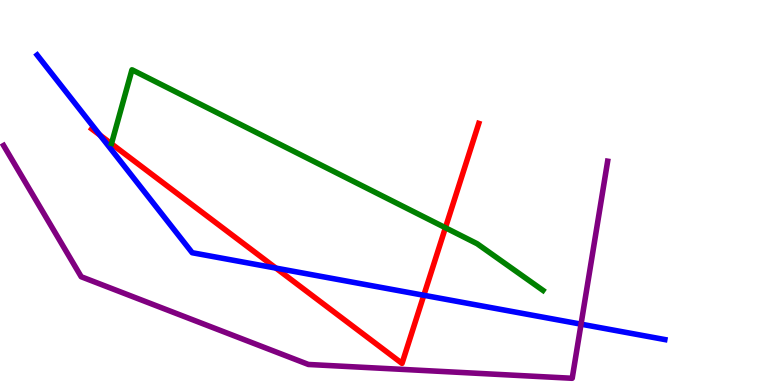[{'lines': ['blue', 'red'], 'intersections': [{'x': 1.29, 'y': 6.49}, {'x': 3.56, 'y': 3.04}, {'x': 5.47, 'y': 2.33}]}, {'lines': ['green', 'red'], 'intersections': [{'x': 5.75, 'y': 4.08}]}, {'lines': ['purple', 'red'], 'intersections': []}, {'lines': ['blue', 'green'], 'intersections': []}, {'lines': ['blue', 'purple'], 'intersections': [{'x': 7.5, 'y': 1.58}]}, {'lines': ['green', 'purple'], 'intersections': []}]